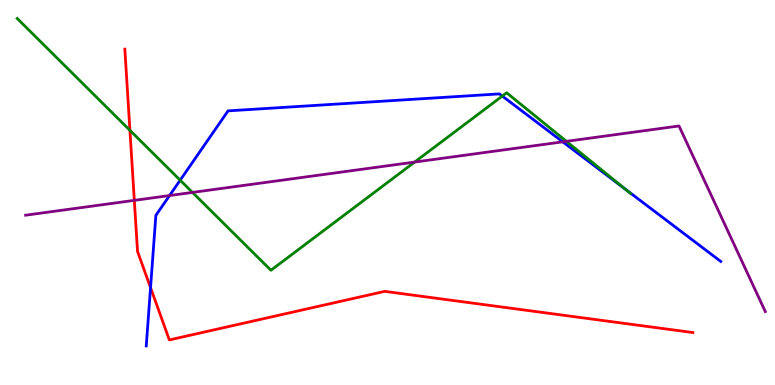[{'lines': ['blue', 'red'], 'intersections': [{'x': 1.94, 'y': 2.53}]}, {'lines': ['green', 'red'], 'intersections': [{'x': 1.68, 'y': 6.61}]}, {'lines': ['purple', 'red'], 'intersections': [{'x': 1.73, 'y': 4.8}]}, {'lines': ['blue', 'green'], 'intersections': [{'x': 2.32, 'y': 5.32}, {'x': 6.48, 'y': 7.5}, {'x': 8.07, 'y': 5.08}]}, {'lines': ['blue', 'purple'], 'intersections': [{'x': 2.19, 'y': 4.92}, {'x': 7.26, 'y': 6.32}]}, {'lines': ['green', 'purple'], 'intersections': [{'x': 2.48, 'y': 5.0}, {'x': 5.35, 'y': 5.79}, {'x': 7.31, 'y': 6.33}]}]